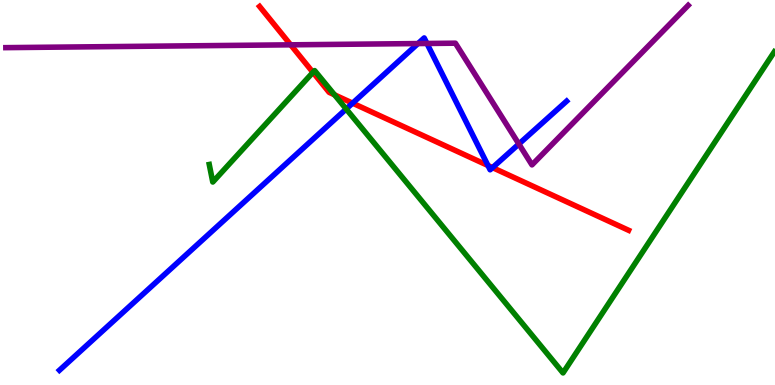[{'lines': ['blue', 'red'], 'intersections': [{'x': 4.55, 'y': 7.32}, {'x': 6.3, 'y': 5.7}, {'x': 6.36, 'y': 5.65}]}, {'lines': ['green', 'red'], 'intersections': [{'x': 4.04, 'y': 8.12}, {'x': 4.32, 'y': 7.54}]}, {'lines': ['purple', 'red'], 'intersections': [{'x': 3.75, 'y': 8.84}]}, {'lines': ['blue', 'green'], 'intersections': [{'x': 4.47, 'y': 7.17}]}, {'lines': ['blue', 'purple'], 'intersections': [{'x': 5.39, 'y': 8.87}, {'x': 5.51, 'y': 8.87}, {'x': 6.69, 'y': 6.26}]}, {'lines': ['green', 'purple'], 'intersections': []}]